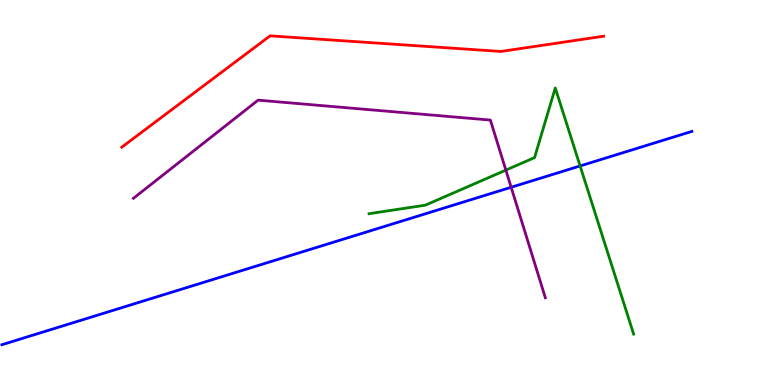[{'lines': ['blue', 'red'], 'intersections': []}, {'lines': ['green', 'red'], 'intersections': []}, {'lines': ['purple', 'red'], 'intersections': []}, {'lines': ['blue', 'green'], 'intersections': [{'x': 7.49, 'y': 5.69}]}, {'lines': ['blue', 'purple'], 'intersections': [{'x': 6.6, 'y': 5.14}]}, {'lines': ['green', 'purple'], 'intersections': [{'x': 6.53, 'y': 5.58}]}]